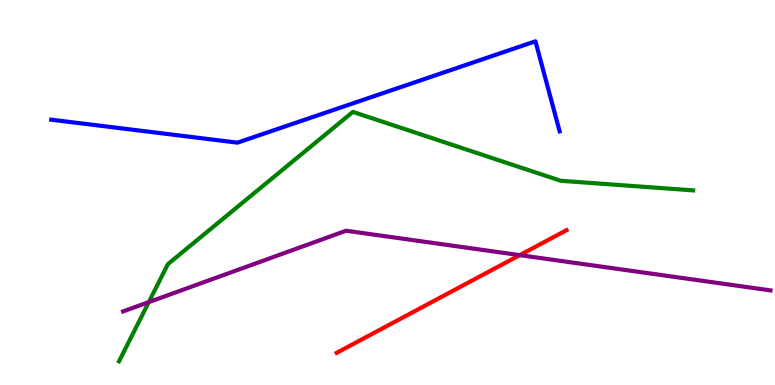[{'lines': ['blue', 'red'], 'intersections': []}, {'lines': ['green', 'red'], 'intersections': []}, {'lines': ['purple', 'red'], 'intersections': [{'x': 6.71, 'y': 3.37}]}, {'lines': ['blue', 'green'], 'intersections': []}, {'lines': ['blue', 'purple'], 'intersections': []}, {'lines': ['green', 'purple'], 'intersections': [{'x': 1.92, 'y': 2.15}]}]